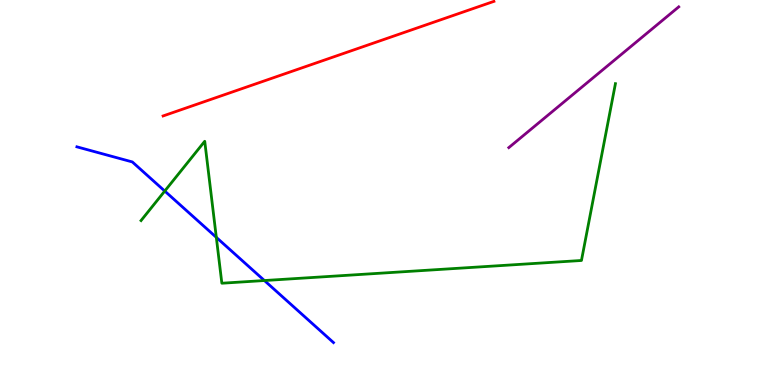[{'lines': ['blue', 'red'], 'intersections': []}, {'lines': ['green', 'red'], 'intersections': []}, {'lines': ['purple', 'red'], 'intersections': []}, {'lines': ['blue', 'green'], 'intersections': [{'x': 2.13, 'y': 5.04}, {'x': 2.79, 'y': 3.83}, {'x': 3.41, 'y': 2.71}]}, {'lines': ['blue', 'purple'], 'intersections': []}, {'lines': ['green', 'purple'], 'intersections': []}]